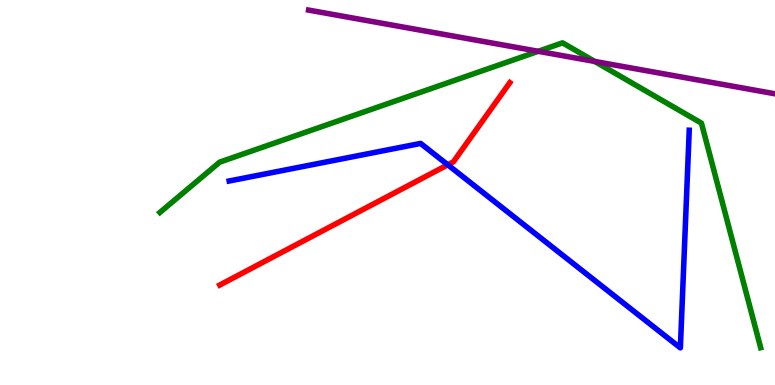[{'lines': ['blue', 'red'], 'intersections': [{'x': 5.78, 'y': 5.72}]}, {'lines': ['green', 'red'], 'intersections': []}, {'lines': ['purple', 'red'], 'intersections': []}, {'lines': ['blue', 'green'], 'intersections': []}, {'lines': ['blue', 'purple'], 'intersections': []}, {'lines': ['green', 'purple'], 'intersections': [{'x': 6.94, 'y': 8.67}, {'x': 7.67, 'y': 8.4}]}]